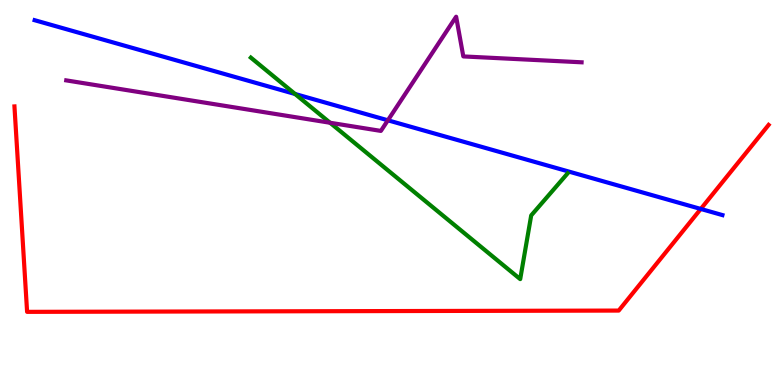[{'lines': ['blue', 'red'], 'intersections': [{'x': 9.04, 'y': 4.57}]}, {'lines': ['green', 'red'], 'intersections': []}, {'lines': ['purple', 'red'], 'intersections': []}, {'lines': ['blue', 'green'], 'intersections': [{'x': 3.81, 'y': 7.56}]}, {'lines': ['blue', 'purple'], 'intersections': [{'x': 5.0, 'y': 6.88}]}, {'lines': ['green', 'purple'], 'intersections': [{'x': 4.26, 'y': 6.81}]}]